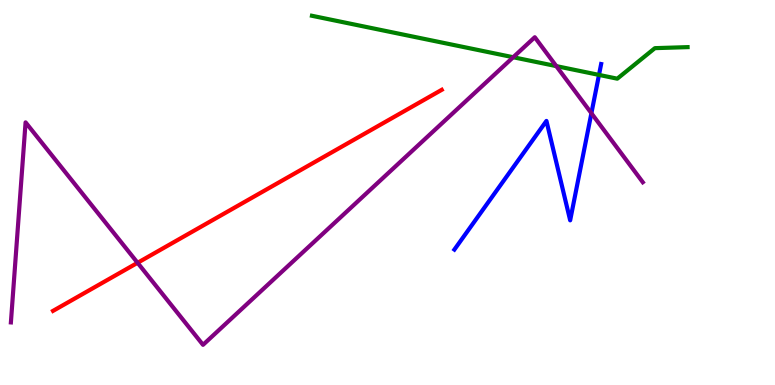[{'lines': ['blue', 'red'], 'intersections': []}, {'lines': ['green', 'red'], 'intersections': []}, {'lines': ['purple', 'red'], 'intersections': [{'x': 1.78, 'y': 3.17}]}, {'lines': ['blue', 'green'], 'intersections': [{'x': 7.73, 'y': 8.05}]}, {'lines': ['blue', 'purple'], 'intersections': [{'x': 7.63, 'y': 7.06}]}, {'lines': ['green', 'purple'], 'intersections': [{'x': 6.62, 'y': 8.51}, {'x': 7.18, 'y': 8.28}]}]